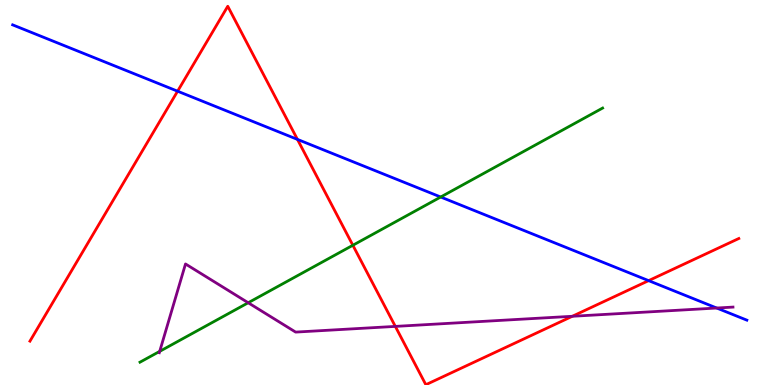[{'lines': ['blue', 'red'], 'intersections': [{'x': 2.29, 'y': 7.63}, {'x': 3.84, 'y': 6.38}, {'x': 8.37, 'y': 2.71}]}, {'lines': ['green', 'red'], 'intersections': [{'x': 4.55, 'y': 3.63}]}, {'lines': ['purple', 'red'], 'intersections': [{'x': 5.1, 'y': 1.52}, {'x': 7.38, 'y': 1.78}]}, {'lines': ['blue', 'green'], 'intersections': [{'x': 5.69, 'y': 4.88}]}, {'lines': ['blue', 'purple'], 'intersections': [{'x': 9.25, 'y': 2.0}]}, {'lines': ['green', 'purple'], 'intersections': [{'x': 2.06, 'y': 0.874}, {'x': 3.2, 'y': 2.14}]}]